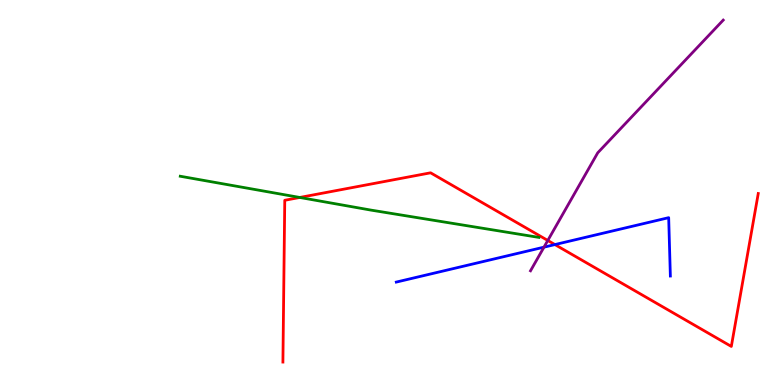[{'lines': ['blue', 'red'], 'intersections': [{'x': 7.16, 'y': 3.65}]}, {'lines': ['green', 'red'], 'intersections': [{'x': 3.87, 'y': 4.87}]}, {'lines': ['purple', 'red'], 'intersections': [{'x': 7.07, 'y': 3.75}]}, {'lines': ['blue', 'green'], 'intersections': []}, {'lines': ['blue', 'purple'], 'intersections': [{'x': 7.02, 'y': 3.58}]}, {'lines': ['green', 'purple'], 'intersections': []}]